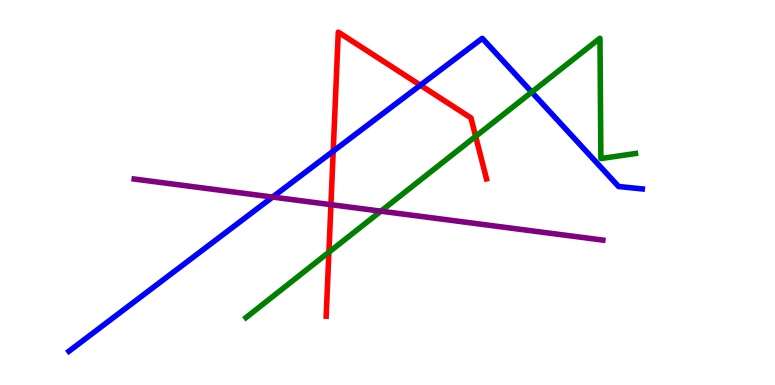[{'lines': ['blue', 'red'], 'intersections': [{'x': 4.3, 'y': 6.07}, {'x': 5.42, 'y': 7.79}]}, {'lines': ['green', 'red'], 'intersections': [{'x': 4.24, 'y': 3.45}, {'x': 6.14, 'y': 6.46}]}, {'lines': ['purple', 'red'], 'intersections': [{'x': 4.27, 'y': 4.68}]}, {'lines': ['blue', 'green'], 'intersections': [{'x': 6.86, 'y': 7.61}]}, {'lines': ['blue', 'purple'], 'intersections': [{'x': 3.52, 'y': 4.88}]}, {'lines': ['green', 'purple'], 'intersections': [{'x': 4.91, 'y': 4.52}]}]